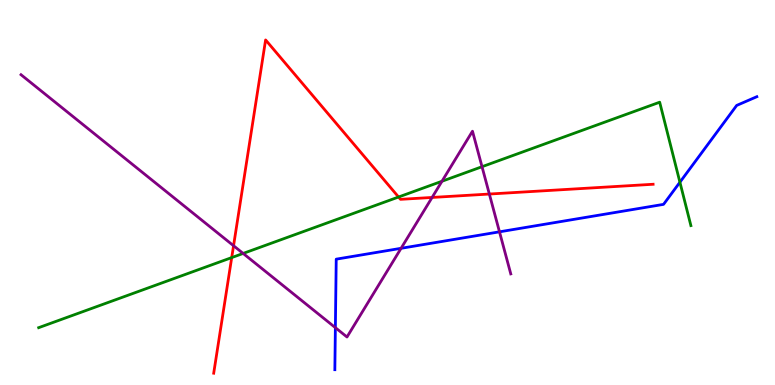[{'lines': ['blue', 'red'], 'intersections': []}, {'lines': ['green', 'red'], 'intersections': [{'x': 2.99, 'y': 3.31}, {'x': 5.14, 'y': 4.88}]}, {'lines': ['purple', 'red'], 'intersections': [{'x': 3.01, 'y': 3.62}, {'x': 5.58, 'y': 4.87}, {'x': 6.31, 'y': 4.96}]}, {'lines': ['blue', 'green'], 'intersections': [{'x': 8.77, 'y': 5.27}]}, {'lines': ['blue', 'purple'], 'intersections': [{'x': 4.33, 'y': 1.49}, {'x': 5.18, 'y': 3.55}, {'x': 6.45, 'y': 3.98}]}, {'lines': ['green', 'purple'], 'intersections': [{'x': 3.14, 'y': 3.42}, {'x': 5.7, 'y': 5.29}, {'x': 6.22, 'y': 5.67}]}]